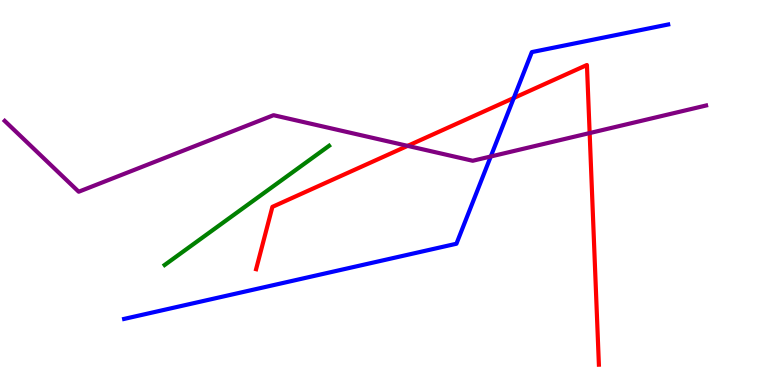[{'lines': ['blue', 'red'], 'intersections': [{'x': 6.63, 'y': 7.45}]}, {'lines': ['green', 'red'], 'intersections': []}, {'lines': ['purple', 'red'], 'intersections': [{'x': 5.26, 'y': 6.21}, {'x': 7.61, 'y': 6.54}]}, {'lines': ['blue', 'green'], 'intersections': []}, {'lines': ['blue', 'purple'], 'intersections': [{'x': 6.33, 'y': 5.94}]}, {'lines': ['green', 'purple'], 'intersections': []}]